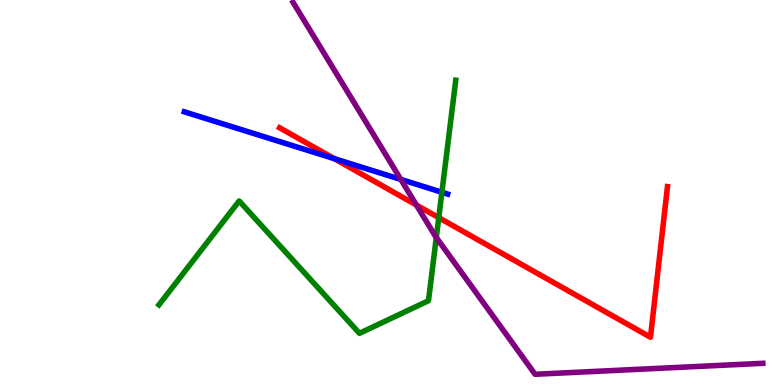[{'lines': ['blue', 'red'], 'intersections': [{'x': 4.31, 'y': 5.88}]}, {'lines': ['green', 'red'], 'intersections': [{'x': 5.66, 'y': 4.35}]}, {'lines': ['purple', 'red'], 'intersections': [{'x': 5.37, 'y': 4.67}]}, {'lines': ['blue', 'green'], 'intersections': [{'x': 5.7, 'y': 5.01}]}, {'lines': ['blue', 'purple'], 'intersections': [{'x': 5.17, 'y': 5.34}]}, {'lines': ['green', 'purple'], 'intersections': [{'x': 5.63, 'y': 3.83}]}]